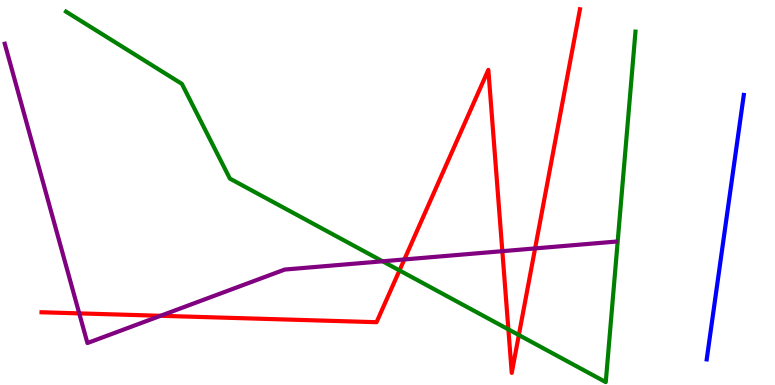[{'lines': ['blue', 'red'], 'intersections': []}, {'lines': ['green', 'red'], 'intersections': [{'x': 5.15, 'y': 2.98}, {'x': 6.56, 'y': 1.44}, {'x': 6.69, 'y': 1.3}]}, {'lines': ['purple', 'red'], 'intersections': [{'x': 1.02, 'y': 1.86}, {'x': 2.07, 'y': 1.8}, {'x': 5.22, 'y': 3.26}, {'x': 6.48, 'y': 3.48}, {'x': 6.9, 'y': 3.55}]}, {'lines': ['blue', 'green'], 'intersections': []}, {'lines': ['blue', 'purple'], 'intersections': []}, {'lines': ['green', 'purple'], 'intersections': [{'x': 4.94, 'y': 3.21}]}]